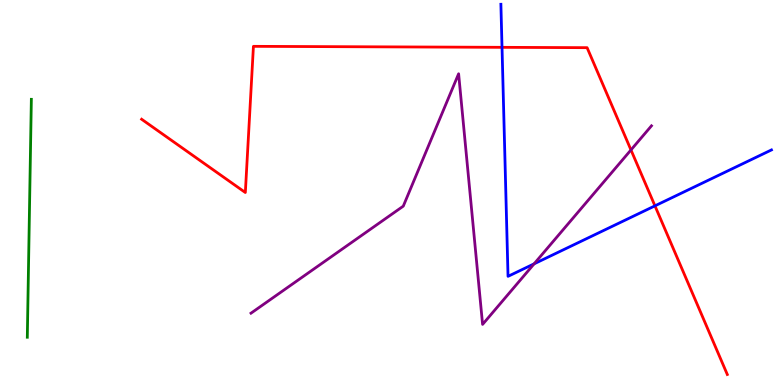[{'lines': ['blue', 'red'], 'intersections': [{'x': 6.48, 'y': 8.77}, {'x': 8.45, 'y': 4.65}]}, {'lines': ['green', 'red'], 'intersections': []}, {'lines': ['purple', 'red'], 'intersections': [{'x': 8.14, 'y': 6.11}]}, {'lines': ['blue', 'green'], 'intersections': []}, {'lines': ['blue', 'purple'], 'intersections': [{'x': 6.89, 'y': 3.15}]}, {'lines': ['green', 'purple'], 'intersections': []}]